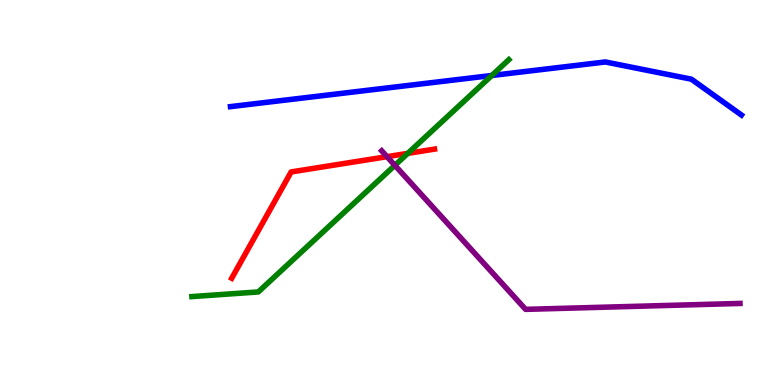[{'lines': ['blue', 'red'], 'intersections': []}, {'lines': ['green', 'red'], 'intersections': [{'x': 5.26, 'y': 6.02}]}, {'lines': ['purple', 'red'], 'intersections': [{'x': 4.99, 'y': 5.93}]}, {'lines': ['blue', 'green'], 'intersections': [{'x': 6.35, 'y': 8.04}]}, {'lines': ['blue', 'purple'], 'intersections': []}, {'lines': ['green', 'purple'], 'intersections': [{'x': 5.1, 'y': 5.71}]}]